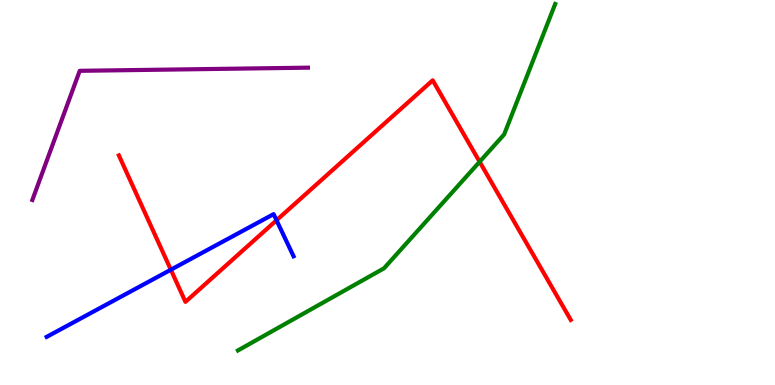[{'lines': ['blue', 'red'], 'intersections': [{'x': 2.2, 'y': 2.99}, {'x': 3.57, 'y': 4.28}]}, {'lines': ['green', 'red'], 'intersections': [{'x': 6.19, 'y': 5.8}]}, {'lines': ['purple', 'red'], 'intersections': []}, {'lines': ['blue', 'green'], 'intersections': []}, {'lines': ['blue', 'purple'], 'intersections': []}, {'lines': ['green', 'purple'], 'intersections': []}]